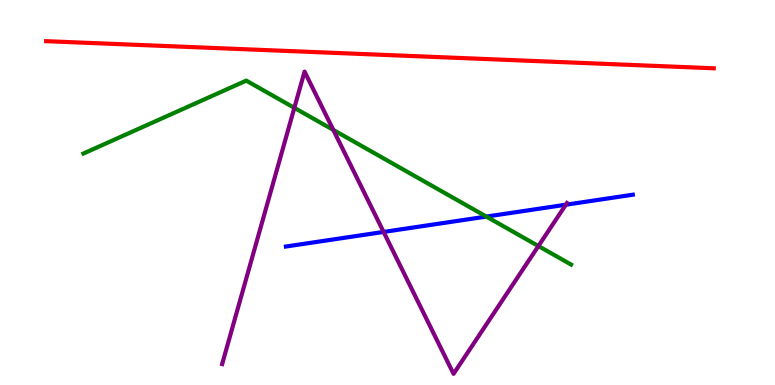[{'lines': ['blue', 'red'], 'intersections': []}, {'lines': ['green', 'red'], 'intersections': []}, {'lines': ['purple', 'red'], 'intersections': []}, {'lines': ['blue', 'green'], 'intersections': [{'x': 6.28, 'y': 4.37}]}, {'lines': ['blue', 'purple'], 'intersections': [{'x': 4.95, 'y': 3.98}, {'x': 7.3, 'y': 4.68}]}, {'lines': ['green', 'purple'], 'intersections': [{'x': 3.8, 'y': 7.2}, {'x': 4.3, 'y': 6.63}, {'x': 6.95, 'y': 3.61}]}]